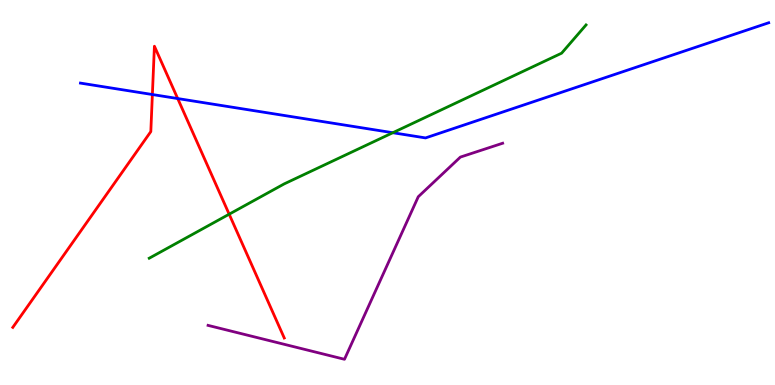[{'lines': ['blue', 'red'], 'intersections': [{'x': 1.97, 'y': 7.54}, {'x': 2.29, 'y': 7.44}]}, {'lines': ['green', 'red'], 'intersections': [{'x': 2.96, 'y': 4.44}]}, {'lines': ['purple', 'red'], 'intersections': []}, {'lines': ['blue', 'green'], 'intersections': [{'x': 5.07, 'y': 6.55}]}, {'lines': ['blue', 'purple'], 'intersections': []}, {'lines': ['green', 'purple'], 'intersections': []}]